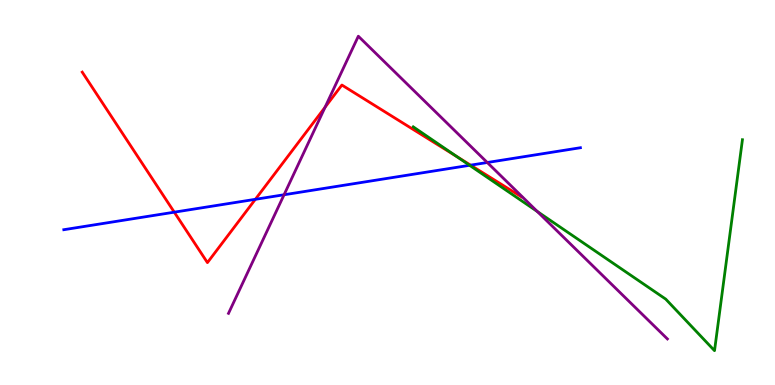[{'lines': ['blue', 'red'], 'intersections': [{'x': 2.25, 'y': 4.49}, {'x': 3.29, 'y': 4.82}, {'x': 6.07, 'y': 5.71}]}, {'lines': ['green', 'red'], 'intersections': [{'x': 5.9, 'y': 5.93}]}, {'lines': ['purple', 'red'], 'intersections': [{'x': 4.19, 'y': 7.21}]}, {'lines': ['blue', 'green'], 'intersections': [{'x': 6.06, 'y': 5.71}]}, {'lines': ['blue', 'purple'], 'intersections': [{'x': 3.67, 'y': 4.94}, {'x': 6.29, 'y': 5.78}]}, {'lines': ['green', 'purple'], 'intersections': [{'x': 6.93, 'y': 4.51}]}]